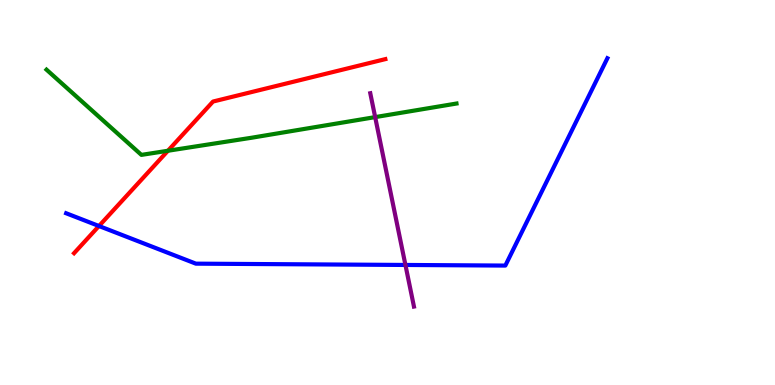[{'lines': ['blue', 'red'], 'intersections': [{'x': 1.28, 'y': 4.13}]}, {'lines': ['green', 'red'], 'intersections': [{'x': 2.17, 'y': 6.08}]}, {'lines': ['purple', 'red'], 'intersections': []}, {'lines': ['blue', 'green'], 'intersections': []}, {'lines': ['blue', 'purple'], 'intersections': [{'x': 5.23, 'y': 3.12}]}, {'lines': ['green', 'purple'], 'intersections': [{'x': 4.84, 'y': 6.96}]}]